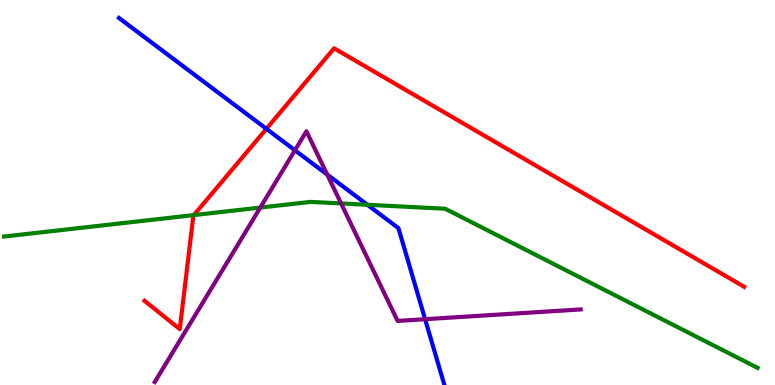[{'lines': ['blue', 'red'], 'intersections': [{'x': 3.44, 'y': 6.65}]}, {'lines': ['green', 'red'], 'intersections': [{'x': 2.5, 'y': 4.41}]}, {'lines': ['purple', 'red'], 'intersections': []}, {'lines': ['blue', 'green'], 'intersections': [{'x': 4.74, 'y': 4.68}]}, {'lines': ['blue', 'purple'], 'intersections': [{'x': 3.81, 'y': 6.1}, {'x': 4.22, 'y': 5.47}, {'x': 5.49, 'y': 1.71}]}, {'lines': ['green', 'purple'], 'intersections': [{'x': 3.36, 'y': 4.61}, {'x': 4.4, 'y': 4.72}]}]